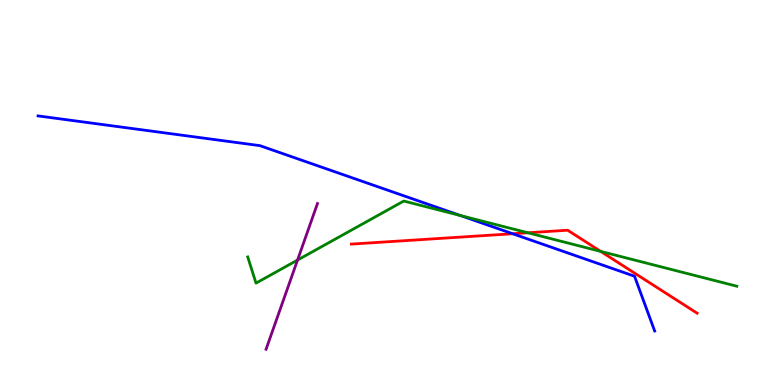[{'lines': ['blue', 'red'], 'intersections': [{'x': 6.62, 'y': 3.93}]}, {'lines': ['green', 'red'], 'intersections': [{'x': 6.81, 'y': 3.95}, {'x': 7.75, 'y': 3.47}]}, {'lines': ['purple', 'red'], 'intersections': []}, {'lines': ['blue', 'green'], 'intersections': [{'x': 5.94, 'y': 4.4}]}, {'lines': ['blue', 'purple'], 'intersections': []}, {'lines': ['green', 'purple'], 'intersections': [{'x': 3.84, 'y': 3.25}]}]